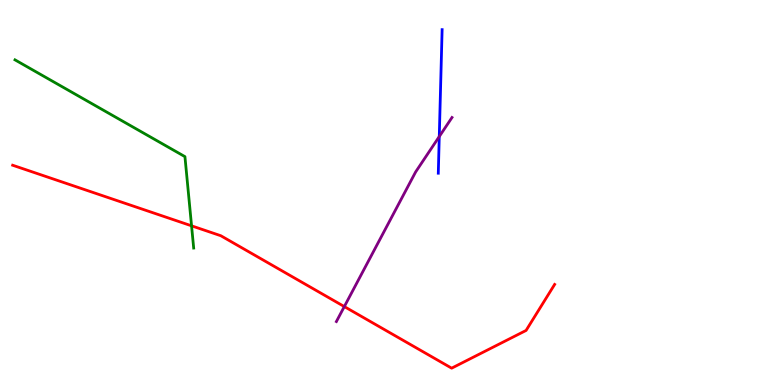[{'lines': ['blue', 'red'], 'intersections': []}, {'lines': ['green', 'red'], 'intersections': [{'x': 2.47, 'y': 4.13}]}, {'lines': ['purple', 'red'], 'intersections': [{'x': 4.44, 'y': 2.04}]}, {'lines': ['blue', 'green'], 'intersections': []}, {'lines': ['blue', 'purple'], 'intersections': [{'x': 5.67, 'y': 6.45}]}, {'lines': ['green', 'purple'], 'intersections': []}]